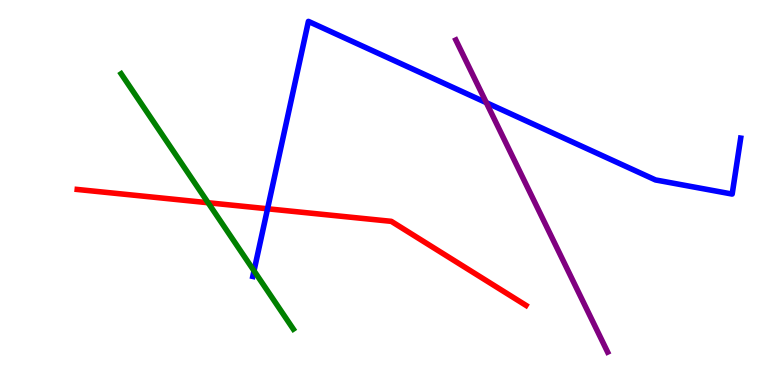[{'lines': ['blue', 'red'], 'intersections': [{'x': 3.45, 'y': 4.58}]}, {'lines': ['green', 'red'], 'intersections': [{'x': 2.69, 'y': 4.73}]}, {'lines': ['purple', 'red'], 'intersections': []}, {'lines': ['blue', 'green'], 'intersections': [{'x': 3.28, 'y': 2.97}]}, {'lines': ['blue', 'purple'], 'intersections': [{'x': 6.28, 'y': 7.33}]}, {'lines': ['green', 'purple'], 'intersections': []}]